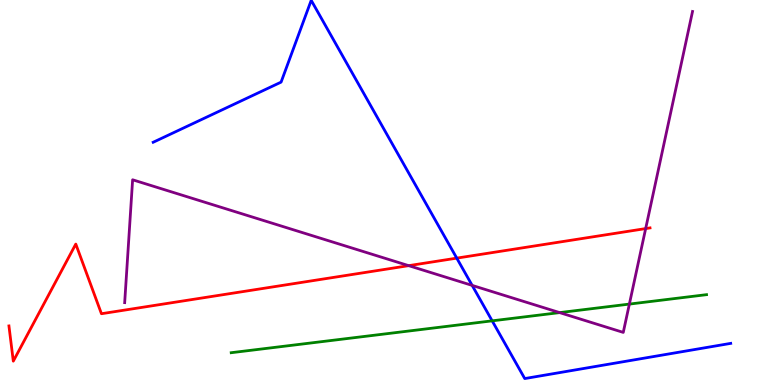[{'lines': ['blue', 'red'], 'intersections': [{'x': 5.89, 'y': 3.3}]}, {'lines': ['green', 'red'], 'intersections': []}, {'lines': ['purple', 'red'], 'intersections': [{'x': 5.27, 'y': 3.1}, {'x': 8.33, 'y': 4.06}]}, {'lines': ['blue', 'green'], 'intersections': [{'x': 6.35, 'y': 1.67}]}, {'lines': ['blue', 'purple'], 'intersections': [{'x': 6.09, 'y': 2.59}]}, {'lines': ['green', 'purple'], 'intersections': [{'x': 7.22, 'y': 1.88}, {'x': 8.12, 'y': 2.1}]}]